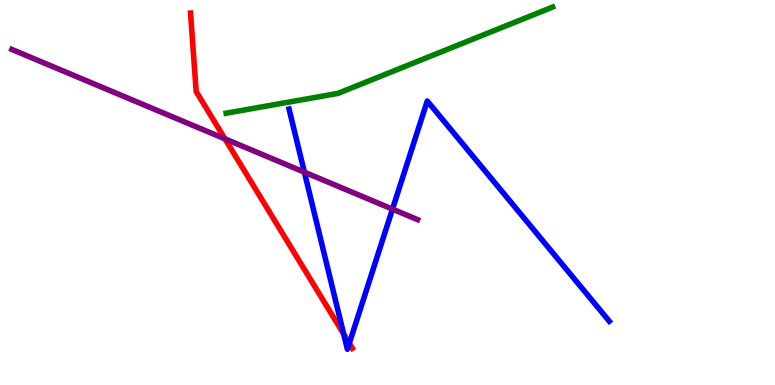[{'lines': ['blue', 'red'], 'intersections': [{'x': 4.43, 'y': 1.33}, {'x': 4.51, 'y': 1.08}]}, {'lines': ['green', 'red'], 'intersections': []}, {'lines': ['purple', 'red'], 'intersections': [{'x': 2.9, 'y': 6.39}]}, {'lines': ['blue', 'green'], 'intersections': []}, {'lines': ['blue', 'purple'], 'intersections': [{'x': 3.93, 'y': 5.53}, {'x': 5.06, 'y': 4.57}]}, {'lines': ['green', 'purple'], 'intersections': []}]